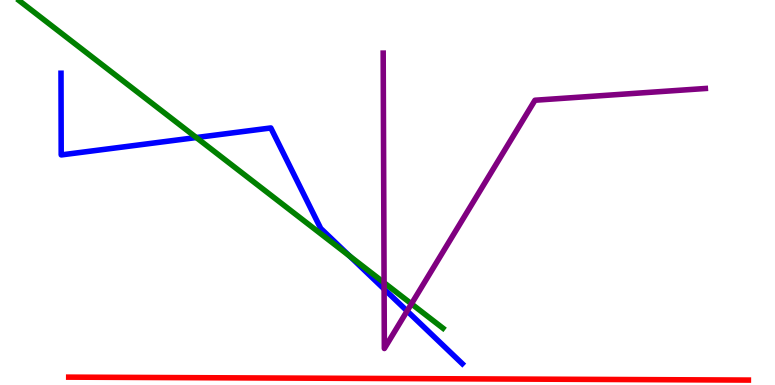[{'lines': ['blue', 'red'], 'intersections': []}, {'lines': ['green', 'red'], 'intersections': []}, {'lines': ['purple', 'red'], 'intersections': []}, {'lines': ['blue', 'green'], 'intersections': [{'x': 2.53, 'y': 6.43}, {'x': 4.51, 'y': 3.35}]}, {'lines': ['blue', 'purple'], 'intersections': [{'x': 4.96, 'y': 2.49}, {'x': 5.25, 'y': 1.92}]}, {'lines': ['green', 'purple'], 'intersections': [{'x': 4.96, 'y': 2.66}, {'x': 5.31, 'y': 2.11}]}]